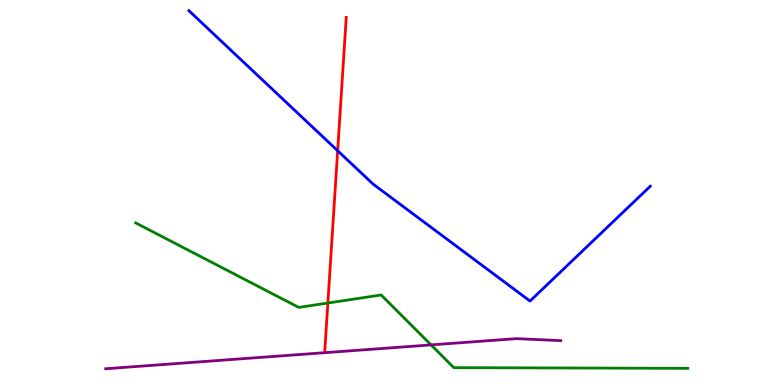[{'lines': ['blue', 'red'], 'intersections': [{'x': 4.36, 'y': 6.08}]}, {'lines': ['green', 'red'], 'intersections': [{'x': 4.23, 'y': 2.13}]}, {'lines': ['purple', 'red'], 'intersections': []}, {'lines': ['blue', 'green'], 'intersections': []}, {'lines': ['blue', 'purple'], 'intersections': []}, {'lines': ['green', 'purple'], 'intersections': [{'x': 5.56, 'y': 1.04}]}]